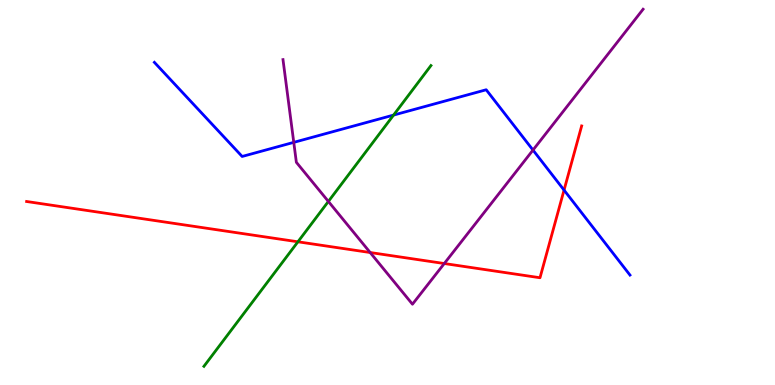[{'lines': ['blue', 'red'], 'intersections': [{'x': 7.28, 'y': 5.06}]}, {'lines': ['green', 'red'], 'intersections': [{'x': 3.84, 'y': 3.72}]}, {'lines': ['purple', 'red'], 'intersections': [{'x': 4.78, 'y': 3.44}, {'x': 5.73, 'y': 3.16}]}, {'lines': ['blue', 'green'], 'intersections': [{'x': 5.08, 'y': 7.01}]}, {'lines': ['blue', 'purple'], 'intersections': [{'x': 3.79, 'y': 6.3}, {'x': 6.88, 'y': 6.1}]}, {'lines': ['green', 'purple'], 'intersections': [{'x': 4.24, 'y': 4.77}]}]